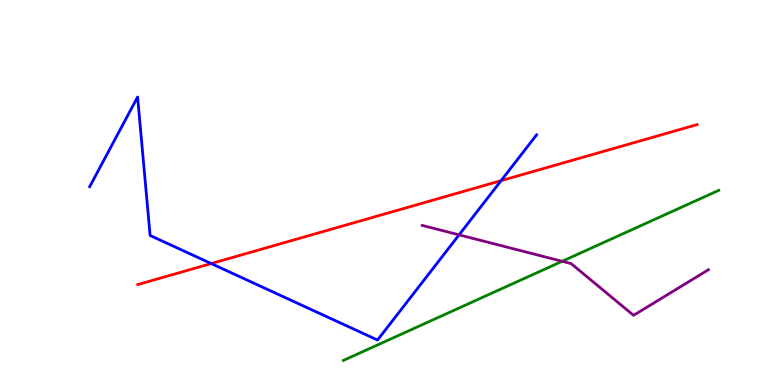[{'lines': ['blue', 'red'], 'intersections': [{'x': 2.73, 'y': 3.15}, {'x': 6.47, 'y': 5.31}]}, {'lines': ['green', 'red'], 'intersections': []}, {'lines': ['purple', 'red'], 'intersections': []}, {'lines': ['blue', 'green'], 'intersections': []}, {'lines': ['blue', 'purple'], 'intersections': [{'x': 5.92, 'y': 3.9}]}, {'lines': ['green', 'purple'], 'intersections': [{'x': 7.25, 'y': 3.21}]}]